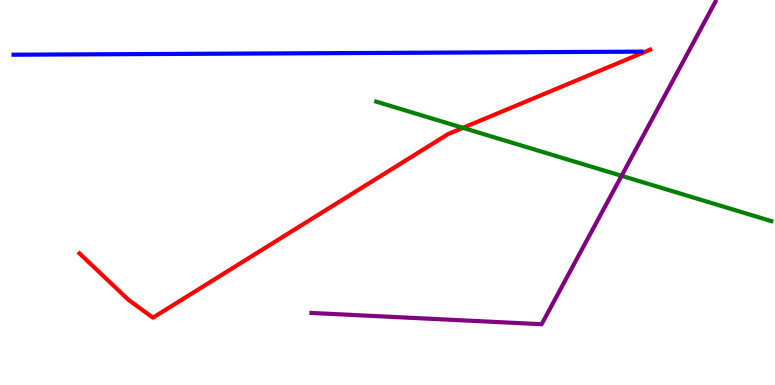[{'lines': ['blue', 'red'], 'intersections': []}, {'lines': ['green', 'red'], 'intersections': [{'x': 5.97, 'y': 6.68}]}, {'lines': ['purple', 'red'], 'intersections': []}, {'lines': ['blue', 'green'], 'intersections': []}, {'lines': ['blue', 'purple'], 'intersections': []}, {'lines': ['green', 'purple'], 'intersections': [{'x': 8.02, 'y': 5.43}]}]